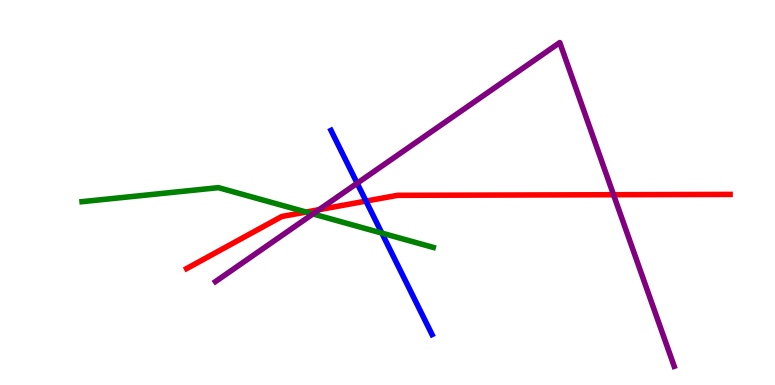[{'lines': ['blue', 'red'], 'intersections': [{'x': 4.72, 'y': 4.78}]}, {'lines': ['green', 'red'], 'intersections': [{'x': 3.95, 'y': 4.49}]}, {'lines': ['purple', 'red'], 'intersections': [{'x': 4.12, 'y': 4.55}, {'x': 7.92, 'y': 4.94}]}, {'lines': ['blue', 'green'], 'intersections': [{'x': 4.93, 'y': 3.95}]}, {'lines': ['blue', 'purple'], 'intersections': [{'x': 4.61, 'y': 5.24}]}, {'lines': ['green', 'purple'], 'intersections': [{'x': 4.04, 'y': 4.44}]}]